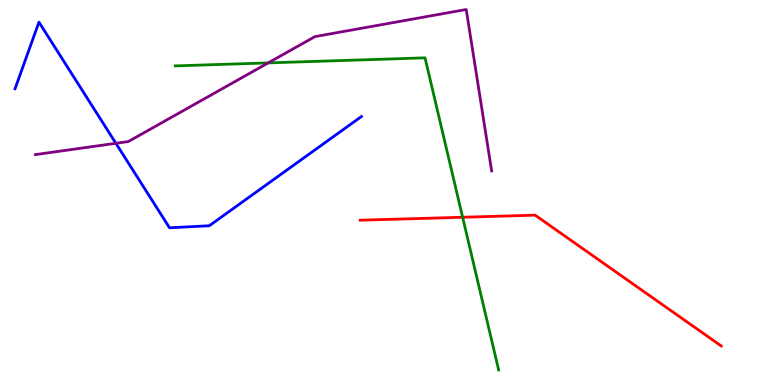[{'lines': ['blue', 'red'], 'intersections': []}, {'lines': ['green', 'red'], 'intersections': [{'x': 5.97, 'y': 4.36}]}, {'lines': ['purple', 'red'], 'intersections': []}, {'lines': ['blue', 'green'], 'intersections': []}, {'lines': ['blue', 'purple'], 'intersections': [{'x': 1.5, 'y': 6.28}]}, {'lines': ['green', 'purple'], 'intersections': [{'x': 3.46, 'y': 8.37}]}]